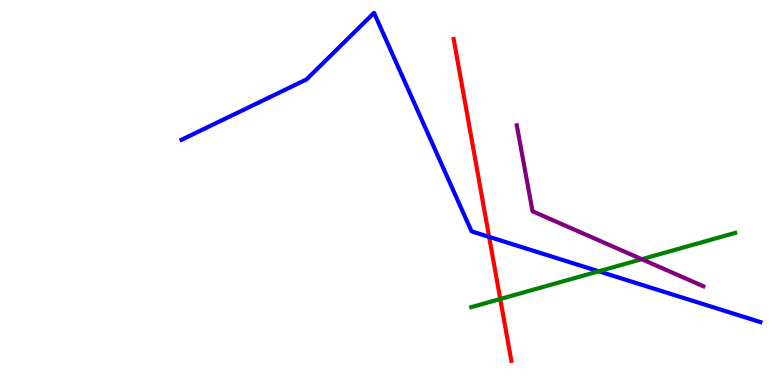[{'lines': ['blue', 'red'], 'intersections': [{'x': 6.31, 'y': 3.85}]}, {'lines': ['green', 'red'], 'intersections': [{'x': 6.45, 'y': 2.23}]}, {'lines': ['purple', 'red'], 'intersections': []}, {'lines': ['blue', 'green'], 'intersections': [{'x': 7.73, 'y': 2.95}]}, {'lines': ['blue', 'purple'], 'intersections': []}, {'lines': ['green', 'purple'], 'intersections': [{'x': 8.28, 'y': 3.27}]}]